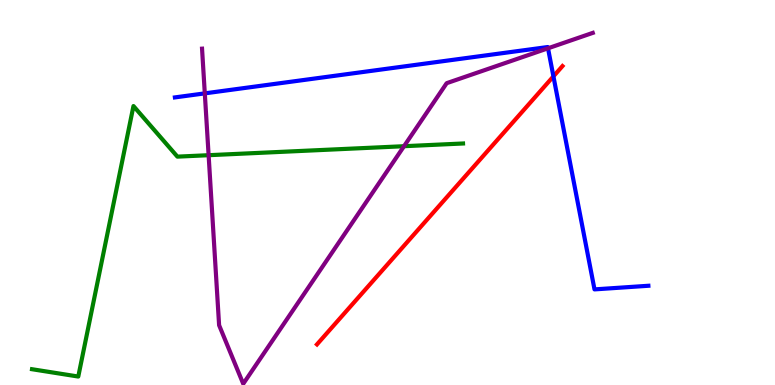[{'lines': ['blue', 'red'], 'intersections': [{'x': 7.14, 'y': 8.02}]}, {'lines': ['green', 'red'], 'intersections': []}, {'lines': ['purple', 'red'], 'intersections': []}, {'lines': ['blue', 'green'], 'intersections': []}, {'lines': ['blue', 'purple'], 'intersections': [{'x': 2.64, 'y': 7.57}, {'x': 7.07, 'y': 8.75}]}, {'lines': ['green', 'purple'], 'intersections': [{'x': 2.69, 'y': 5.97}, {'x': 5.21, 'y': 6.2}]}]